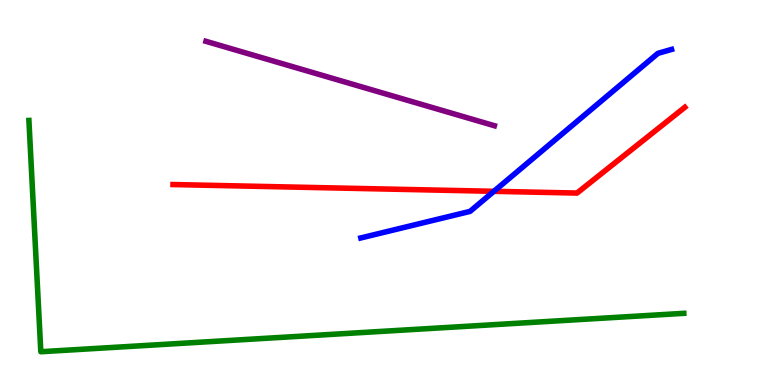[{'lines': ['blue', 'red'], 'intersections': [{'x': 6.37, 'y': 5.03}]}, {'lines': ['green', 'red'], 'intersections': []}, {'lines': ['purple', 'red'], 'intersections': []}, {'lines': ['blue', 'green'], 'intersections': []}, {'lines': ['blue', 'purple'], 'intersections': []}, {'lines': ['green', 'purple'], 'intersections': []}]